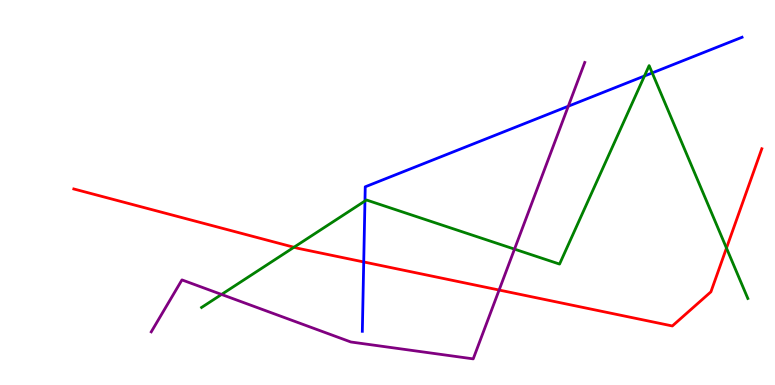[{'lines': ['blue', 'red'], 'intersections': [{'x': 4.69, 'y': 3.2}]}, {'lines': ['green', 'red'], 'intersections': [{'x': 3.79, 'y': 3.58}, {'x': 9.37, 'y': 3.56}]}, {'lines': ['purple', 'red'], 'intersections': [{'x': 6.44, 'y': 2.47}]}, {'lines': ['blue', 'green'], 'intersections': [{'x': 4.71, 'y': 4.78}, {'x': 8.32, 'y': 8.03}, {'x': 8.42, 'y': 8.11}]}, {'lines': ['blue', 'purple'], 'intersections': [{'x': 7.33, 'y': 7.24}]}, {'lines': ['green', 'purple'], 'intersections': [{'x': 2.86, 'y': 2.35}, {'x': 6.64, 'y': 3.53}]}]